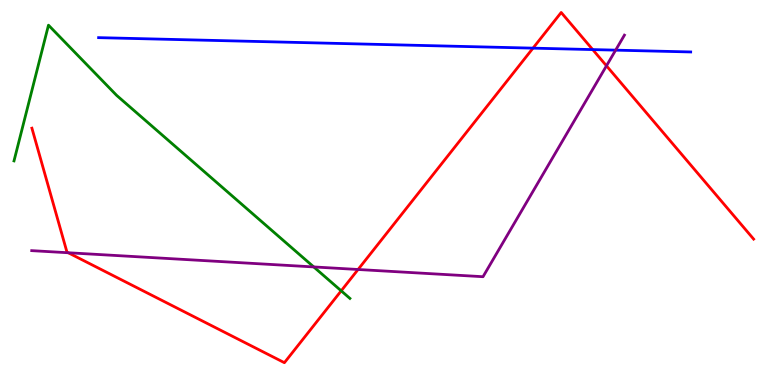[{'lines': ['blue', 'red'], 'intersections': [{'x': 6.88, 'y': 8.75}, {'x': 7.65, 'y': 8.71}]}, {'lines': ['green', 'red'], 'intersections': [{'x': 4.4, 'y': 2.45}]}, {'lines': ['purple', 'red'], 'intersections': [{'x': 0.881, 'y': 3.43}, {'x': 4.62, 'y': 3.0}, {'x': 7.83, 'y': 8.29}]}, {'lines': ['blue', 'green'], 'intersections': []}, {'lines': ['blue', 'purple'], 'intersections': [{'x': 7.94, 'y': 8.7}]}, {'lines': ['green', 'purple'], 'intersections': [{'x': 4.05, 'y': 3.07}]}]